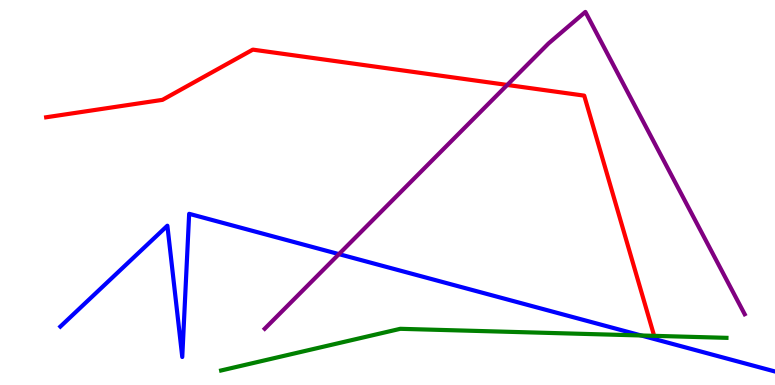[{'lines': ['blue', 'red'], 'intersections': []}, {'lines': ['green', 'red'], 'intersections': []}, {'lines': ['purple', 'red'], 'intersections': [{'x': 6.55, 'y': 7.79}]}, {'lines': ['blue', 'green'], 'intersections': [{'x': 8.27, 'y': 1.29}]}, {'lines': ['blue', 'purple'], 'intersections': [{'x': 4.37, 'y': 3.4}]}, {'lines': ['green', 'purple'], 'intersections': []}]